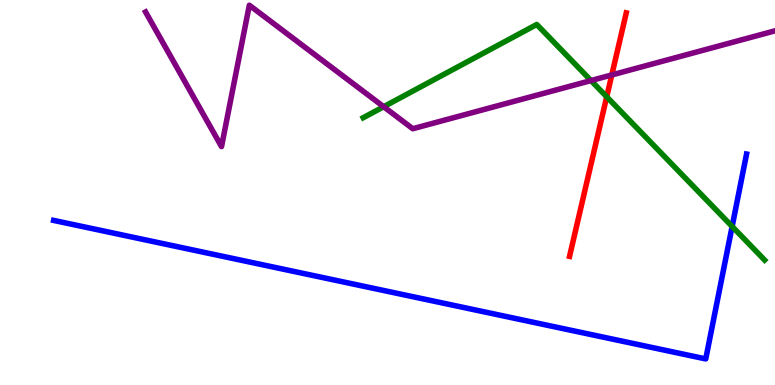[{'lines': ['blue', 'red'], 'intersections': []}, {'lines': ['green', 'red'], 'intersections': [{'x': 7.83, 'y': 7.49}]}, {'lines': ['purple', 'red'], 'intersections': [{'x': 7.89, 'y': 8.05}]}, {'lines': ['blue', 'green'], 'intersections': [{'x': 9.45, 'y': 4.12}]}, {'lines': ['blue', 'purple'], 'intersections': []}, {'lines': ['green', 'purple'], 'intersections': [{'x': 4.95, 'y': 7.23}, {'x': 7.63, 'y': 7.91}]}]